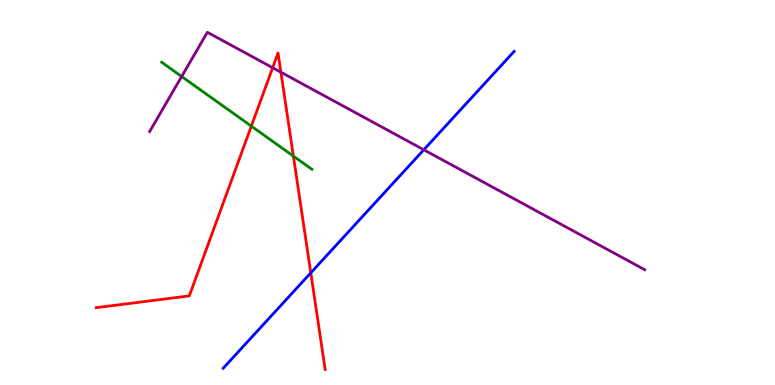[{'lines': ['blue', 'red'], 'intersections': [{'x': 4.01, 'y': 2.91}]}, {'lines': ['green', 'red'], 'intersections': [{'x': 3.24, 'y': 6.72}, {'x': 3.79, 'y': 5.95}]}, {'lines': ['purple', 'red'], 'intersections': [{'x': 3.52, 'y': 8.24}, {'x': 3.62, 'y': 8.12}]}, {'lines': ['blue', 'green'], 'intersections': []}, {'lines': ['blue', 'purple'], 'intersections': [{'x': 5.47, 'y': 6.11}]}, {'lines': ['green', 'purple'], 'intersections': [{'x': 2.34, 'y': 8.01}]}]